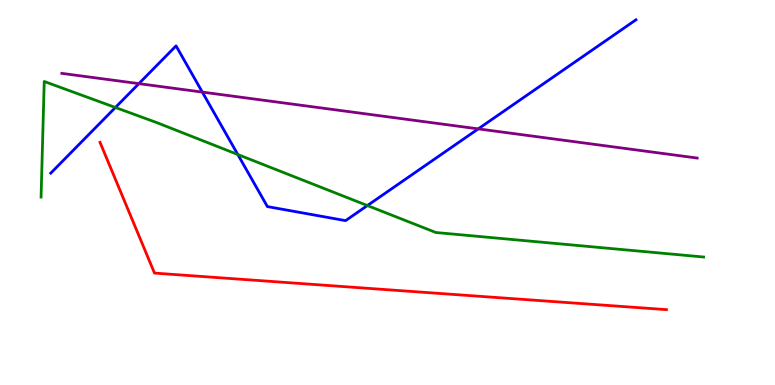[{'lines': ['blue', 'red'], 'intersections': []}, {'lines': ['green', 'red'], 'intersections': []}, {'lines': ['purple', 'red'], 'intersections': []}, {'lines': ['blue', 'green'], 'intersections': [{'x': 1.49, 'y': 7.21}, {'x': 3.07, 'y': 5.99}, {'x': 4.74, 'y': 4.66}]}, {'lines': ['blue', 'purple'], 'intersections': [{'x': 1.79, 'y': 7.83}, {'x': 2.61, 'y': 7.61}, {'x': 6.17, 'y': 6.65}]}, {'lines': ['green', 'purple'], 'intersections': []}]